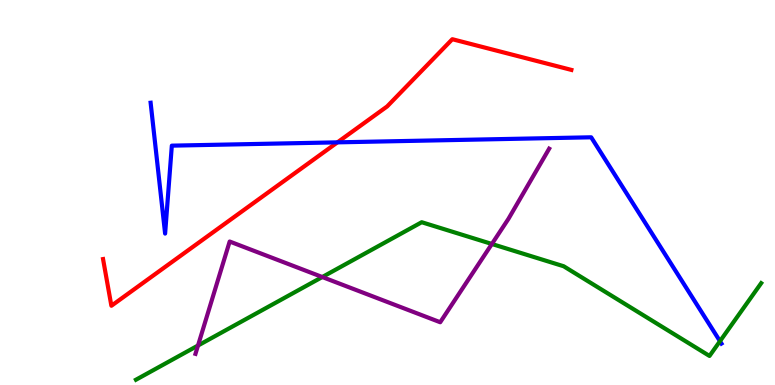[{'lines': ['blue', 'red'], 'intersections': [{'x': 4.35, 'y': 6.3}]}, {'lines': ['green', 'red'], 'intersections': []}, {'lines': ['purple', 'red'], 'intersections': []}, {'lines': ['blue', 'green'], 'intersections': [{'x': 9.29, 'y': 1.14}]}, {'lines': ['blue', 'purple'], 'intersections': []}, {'lines': ['green', 'purple'], 'intersections': [{'x': 2.55, 'y': 1.03}, {'x': 4.16, 'y': 2.8}, {'x': 6.35, 'y': 3.66}]}]